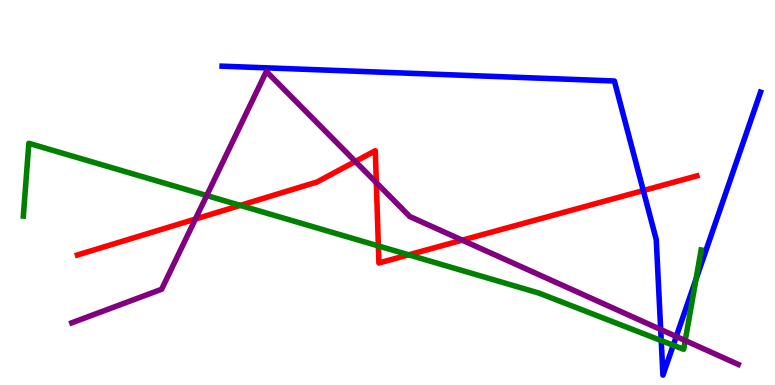[{'lines': ['blue', 'red'], 'intersections': [{'x': 8.3, 'y': 5.05}]}, {'lines': ['green', 'red'], 'intersections': [{'x': 3.1, 'y': 4.67}, {'x': 4.88, 'y': 3.61}, {'x': 5.27, 'y': 3.38}]}, {'lines': ['purple', 'red'], 'intersections': [{'x': 2.52, 'y': 4.31}, {'x': 4.59, 'y': 5.81}, {'x': 4.86, 'y': 5.26}, {'x': 5.96, 'y': 3.76}]}, {'lines': ['blue', 'green'], 'intersections': [{'x': 8.53, 'y': 1.15}, {'x': 8.69, 'y': 1.03}, {'x': 8.98, 'y': 2.74}]}, {'lines': ['blue', 'purple'], 'intersections': [{'x': 8.52, 'y': 1.44}, {'x': 8.73, 'y': 1.26}]}, {'lines': ['green', 'purple'], 'intersections': [{'x': 2.67, 'y': 4.92}, {'x': 8.84, 'y': 1.15}]}]